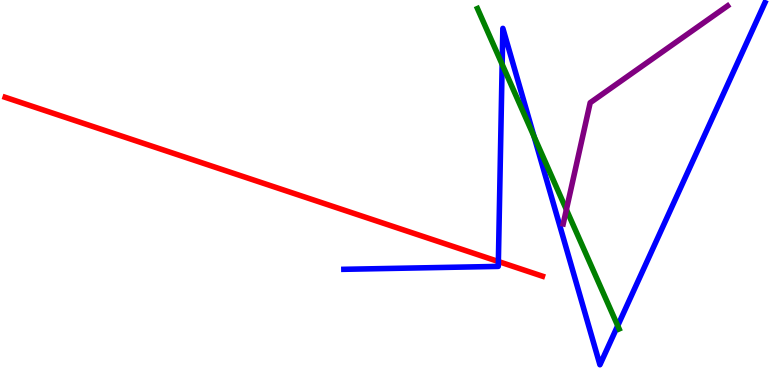[{'lines': ['blue', 'red'], 'intersections': [{'x': 6.43, 'y': 3.21}]}, {'lines': ['green', 'red'], 'intersections': []}, {'lines': ['purple', 'red'], 'intersections': []}, {'lines': ['blue', 'green'], 'intersections': [{'x': 6.48, 'y': 8.33}, {'x': 6.89, 'y': 6.45}, {'x': 7.97, 'y': 1.54}]}, {'lines': ['blue', 'purple'], 'intersections': []}, {'lines': ['green', 'purple'], 'intersections': [{'x': 7.31, 'y': 4.56}]}]